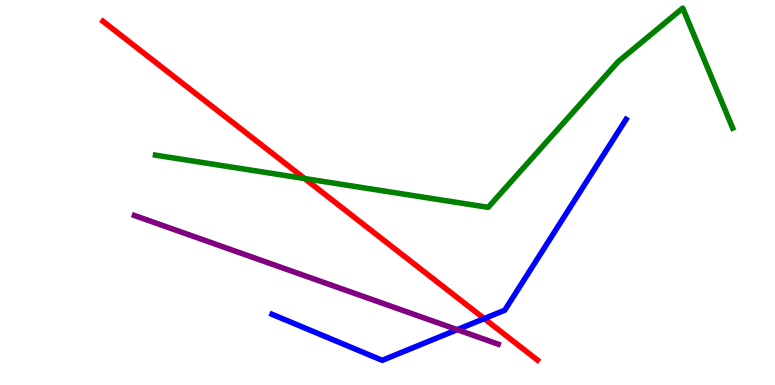[{'lines': ['blue', 'red'], 'intersections': [{'x': 6.25, 'y': 1.72}]}, {'lines': ['green', 'red'], 'intersections': [{'x': 3.93, 'y': 5.36}]}, {'lines': ['purple', 'red'], 'intersections': []}, {'lines': ['blue', 'green'], 'intersections': []}, {'lines': ['blue', 'purple'], 'intersections': [{'x': 5.9, 'y': 1.44}]}, {'lines': ['green', 'purple'], 'intersections': []}]